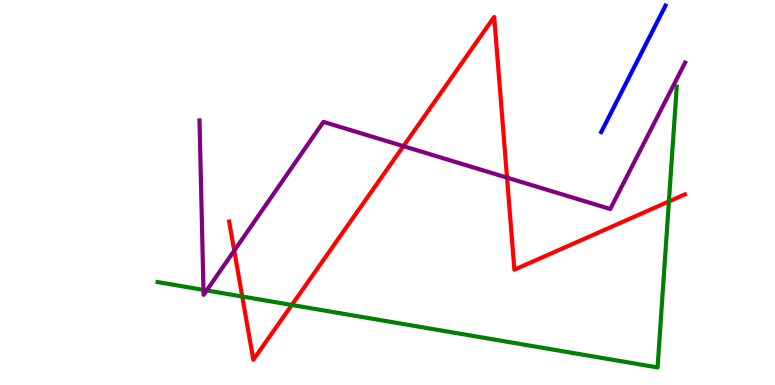[{'lines': ['blue', 'red'], 'intersections': []}, {'lines': ['green', 'red'], 'intersections': [{'x': 3.13, 'y': 2.3}, {'x': 3.77, 'y': 2.08}, {'x': 8.63, 'y': 4.77}]}, {'lines': ['purple', 'red'], 'intersections': [{'x': 3.02, 'y': 3.49}, {'x': 5.21, 'y': 6.2}, {'x': 6.54, 'y': 5.39}]}, {'lines': ['blue', 'green'], 'intersections': []}, {'lines': ['blue', 'purple'], 'intersections': []}, {'lines': ['green', 'purple'], 'intersections': [{'x': 2.63, 'y': 2.47}, {'x': 2.67, 'y': 2.46}]}]